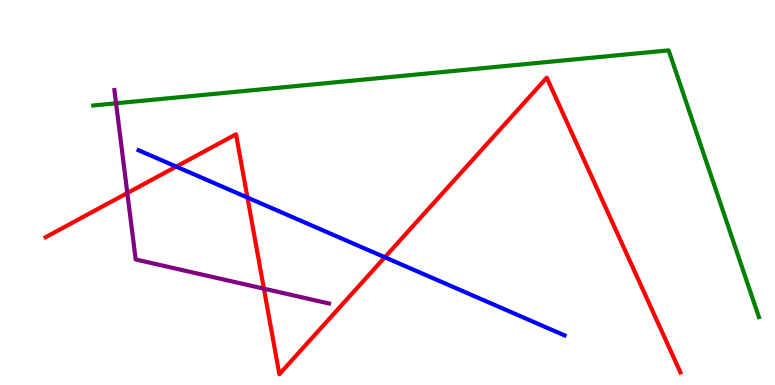[{'lines': ['blue', 'red'], 'intersections': [{'x': 2.27, 'y': 5.67}, {'x': 3.19, 'y': 4.87}, {'x': 4.97, 'y': 3.32}]}, {'lines': ['green', 'red'], 'intersections': []}, {'lines': ['purple', 'red'], 'intersections': [{'x': 1.64, 'y': 4.99}, {'x': 3.41, 'y': 2.5}]}, {'lines': ['blue', 'green'], 'intersections': []}, {'lines': ['blue', 'purple'], 'intersections': []}, {'lines': ['green', 'purple'], 'intersections': [{'x': 1.5, 'y': 7.32}]}]